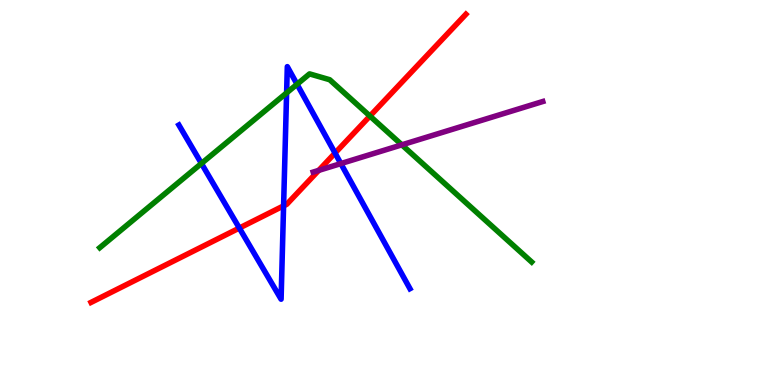[{'lines': ['blue', 'red'], 'intersections': [{'x': 3.09, 'y': 4.08}, {'x': 3.66, 'y': 4.65}, {'x': 4.32, 'y': 6.02}]}, {'lines': ['green', 'red'], 'intersections': [{'x': 4.77, 'y': 6.99}]}, {'lines': ['purple', 'red'], 'intersections': [{'x': 4.11, 'y': 5.57}]}, {'lines': ['blue', 'green'], 'intersections': [{'x': 2.6, 'y': 5.75}, {'x': 3.7, 'y': 7.59}, {'x': 3.83, 'y': 7.81}]}, {'lines': ['blue', 'purple'], 'intersections': [{'x': 4.4, 'y': 5.75}]}, {'lines': ['green', 'purple'], 'intersections': [{'x': 5.19, 'y': 6.24}]}]